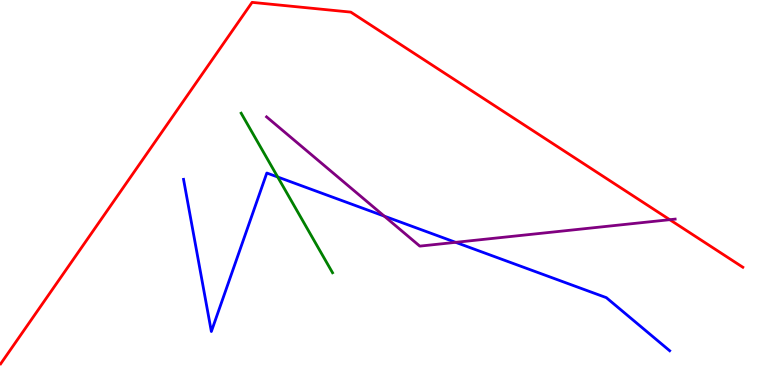[{'lines': ['blue', 'red'], 'intersections': []}, {'lines': ['green', 'red'], 'intersections': []}, {'lines': ['purple', 'red'], 'intersections': [{'x': 8.64, 'y': 4.29}]}, {'lines': ['blue', 'green'], 'intersections': [{'x': 3.58, 'y': 5.4}]}, {'lines': ['blue', 'purple'], 'intersections': [{'x': 4.96, 'y': 4.39}, {'x': 5.88, 'y': 3.71}]}, {'lines': ['green', 'purple'], 'intersections': []}]